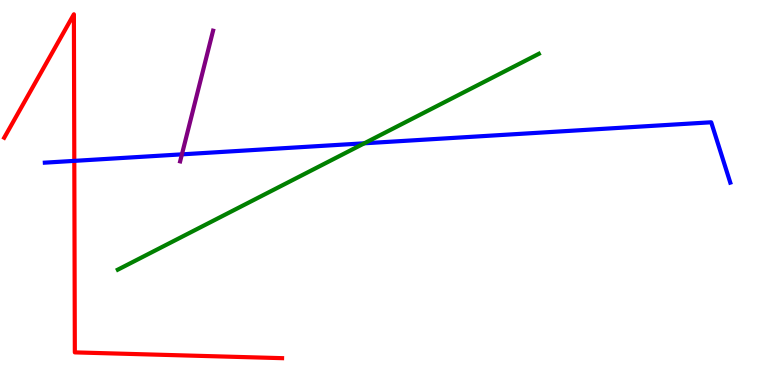[{'lines': ['blue', 'red'], 'intersections': [{'x': 0.959, 'y': 5.82}]}, {'lines': ['green', 'red'], 'intersections': []}, {'lines': ['purple', 'red'], 'intersections': []}, {'lines': ['blue', 'green'], 'intersections': [{'x': 4.7, 'y': 6.28}]}, {'lines': ['blue', 'purple'], 'intersections': [{'x': 2.35, 'y': 5.99}]}, {'lines': ['green', 'purple'], 'intersections': []}]